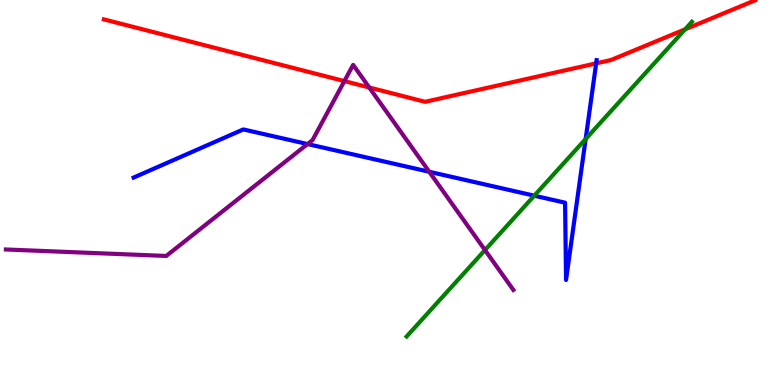[{'lines': ['blue', 'red'], 'intersections': [{'x': 7.69, 'y': 8.35}]}, {'lines': ['green', 'red'], 'intersections': [{'x': 8.84, 'y': 9.24}]}, {'lines': ['purple', 'red'], 'intersections': [{'x': 4.44, 'y': 7.89}, {'x': 4.76, 'y': 7.73}]}, {'lines': ['blue', 'green'], 'intersections': [{'x': 6.89, 'y': 4.92}, {'x': 7.56, 'y': 6.39}]}, {'lines': ['blue', 'purple'], 'intersections': [{'x': 3.97, 'y': 6.26}, {'x': 5.54, 'y': 5.54}]}, {'lines': ['green', 'purple'], 'intersections': [{'x': 6.26, 'y': 3.5}]}]